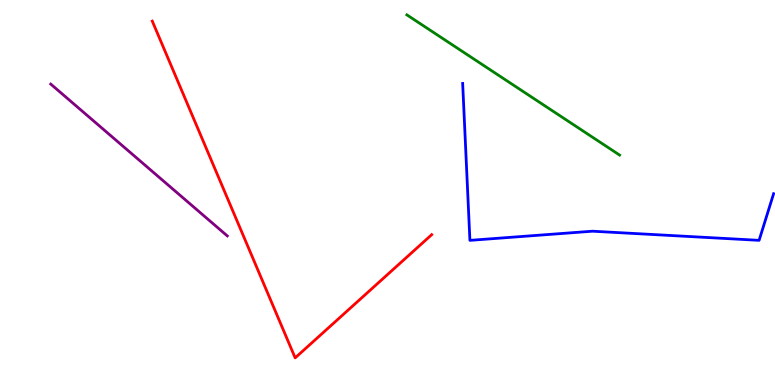[{'lines': ['blue', 'red'], 'intersections': []}, {'lines': ['green', 'red'], 'intersections': []}, {'lines': ['purple', 'red'], 'intersections': []}, {'lines': ['blue', 'green'], 'intersections': []}, {'lines': ['blue', 'purple'], 'intersections': []}, {'lines': ['green', 'purple'], 'intersections': []}]